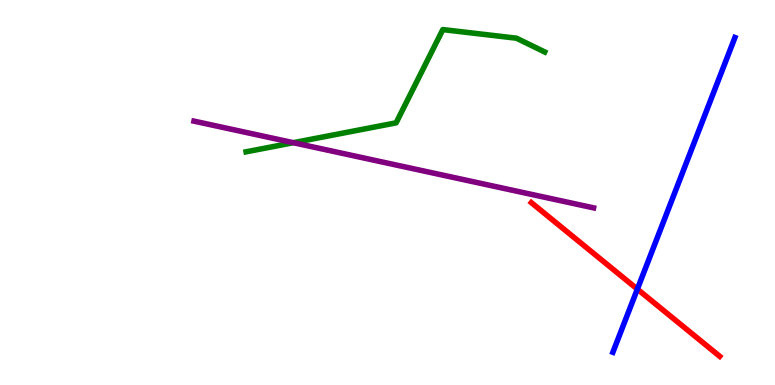[{'lines': ['blue', 'red'], 'intersections': [{'x': 8.22, 'y': 2.49}]}, {'lines': ['green', 'red'], 'intersections': []}, {'lines': ['purple', 'red'], 'intersections': []}, {'lines': ['blue', 'green'], 'intersections': []}, {'lines': ['blue', 'purple'], 'intersections': []}, {'lines': ['green', 'purple'], 'intersections': [{'x': 3.79, 'y': 6.29}]}]